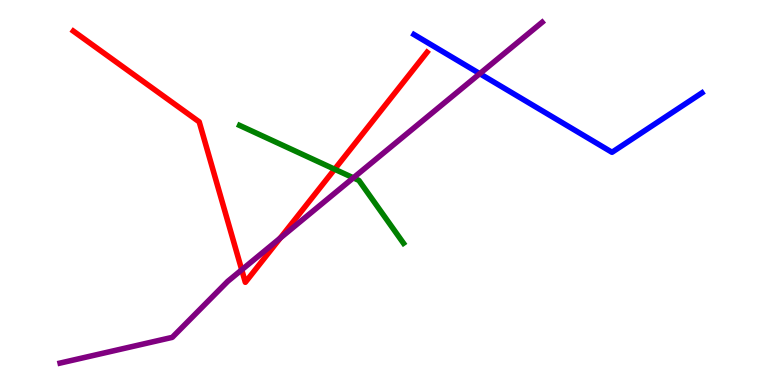[{'lines': ['blue', 'red'], 'intersections': []}, {'lines': ['green', 'red'], 'intersections': [{'x': 4.32, 'y': 5.6}]}, {'lines': ['purple', 'red'], 'intersections': [{'x': 3.12, 'y': 2.99}, {'x': 3.62, 'y': 3.82}]}, {'lines': ['blue', 'green'], 'intersections': []}, {'lines': ['blue', 'purple'], 'intersections': [{'x': 6.19, 'y': 8.09}]}, {'lines': ['green', 'purple'], 'intersections': [{'x': 4.56, 'y': 5.38}]}]